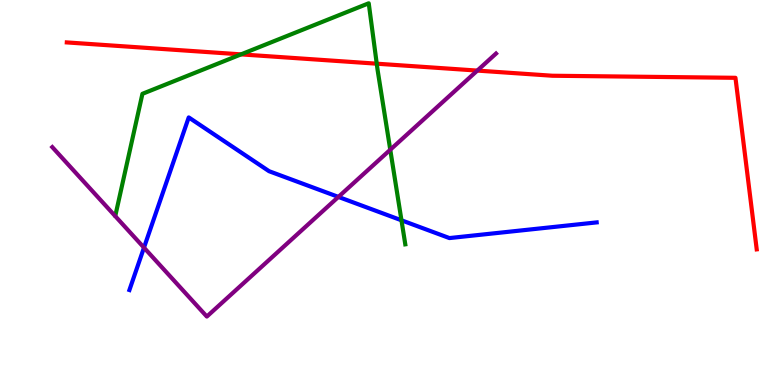[{'lines': ['blue', 'red'], 'intersections': []}, {'lines': ['green', 'red'], 'intersections': [{'x': 3.11, 'y': 8.59}, {'x': 4.86, 'y': 8.35}]}, {'lines': ['purple', 'red'], 'intersections': [{'x': 6.16, 'y': 8.17}]}, {'lines': ['blue', 'green'], 'intersections': [{'x': 5.18, 'y': 4.28}]}, {'lines': ['blue', 'purple'], 'intersections': [{'x': 1.86, 'y': 3.57}, {'x': 4.37, 'y': 4.89}]}, {'lines': ['green', 'purple'], 'intersections': [{'x': 5.04, 'y': 6.11}]}]